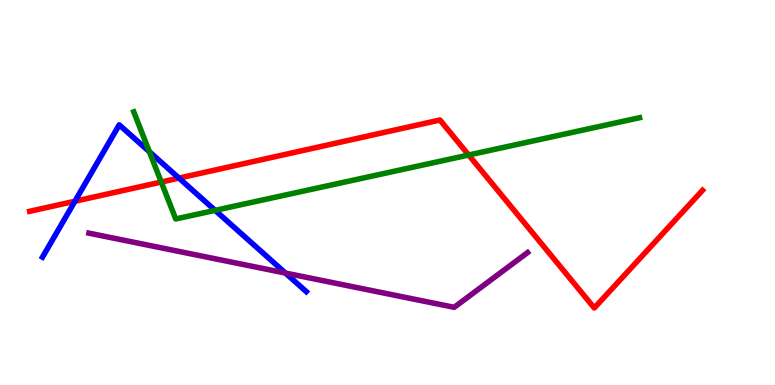[{'lines': ['blue', 'red'], 'intersections': [{'x': 0.967, 'y': 4.77}, {'x': 2.31, 'y': 5.37}]}, {'lines': ['green', 'red'], 'intersections': [{'x': 2.08, 'y': 5.27}, {'x': 6.05, 'y': 5.97}]}, {'lines': ['purple', 'red'], 'intersections': []}, {'lines': ['blue', 'green'], 'intersections': [{'x': 1.93, 'y': 6.06}, {'x': 2.78, 'y': 4.54}]}, {'lines': ['blue', 'purple'], 'intersections': [{'x': 3.68, 'y': 2.91}]}, {'lines': ['green', 'purple'], 'intersections': []}]